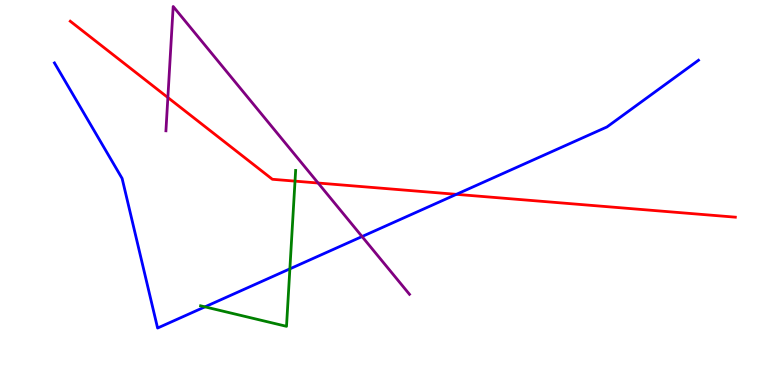[{'lines': ['blue', 'red'], 'intersections': [{'x': 5.89, 'y': 4.95}]}, {'lines': ['green', 'red'], 'intersections': [{'x': 3.81, 'y': 5.3}]}, {'lines': ['purple', 'red'], 'intersections': [{'x': 2.17, 'y': 7.47}, {'x': 4.1, 'y': 5.25}]}, {'lines': ['blue', 'green'], 'intersections': [{'x': 2.64, 'y': 2.03}, {'x': 3.74, 'y': 3.02}]}, {'lines': ['blue', 'purple'], 'intersections': [{'x': 4.67, 'y': 3.86}]}, {'lines': ['green', 'purple'], 'intersections': []}]